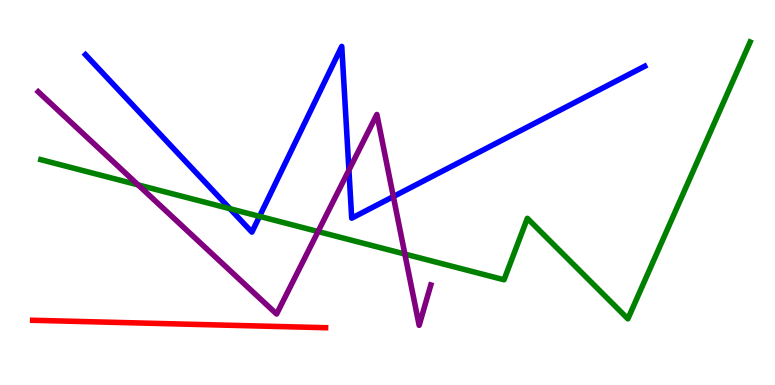[{'lines': ['blue', 'red'], 'intersections': []}, {'lines': ['green', 'red'], 'intersections': []}, {'lines': ['purple', 'red'], 'intersections': []}, {'lines': ['blue', 'green'], 'intersections': [{'x': 2.97, 'y': 4.58}, {'x': 3.35, 'y': 4.38}]}, {'lines': ['blue', 'purple'], 'intersections': [{'x': 4.5, 'y': 5.58}, {'x': 5.08, 'y': 4.89}]}, {'lines': ['green', 'purple'], 'intersections': [{'x': 1.78, 'y': 5.2}, {'x': 4.1, 'y': 3.99}, {'x': 5.22, 'y': 3.4}]}]